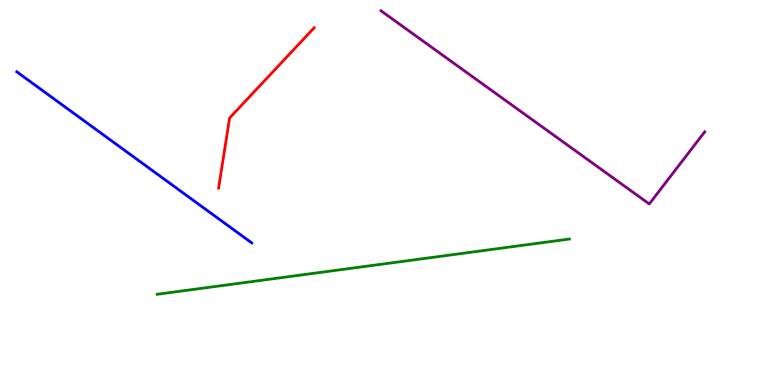[{'lines': ['blue', 'red'], 'intersections': []}, {'lines': ['green', 'red'], 'intersections': []}, {'lines': ['purple', 'red'], 'intersections': []}, {'lines': ['blue', 'green'], 'intersections': []}, {'lines': ['blue', 'purple'], 'intersections': []}, {'lines': ['green', 'purple'], 'intersections': []}]